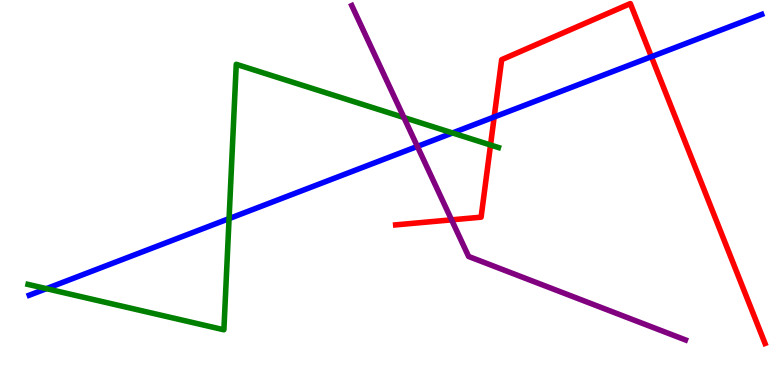[{'lines': ['blue', 'red'], 'intersections': [{'x': 6.38, 'y': 6.96}, {'x': 8.41, 'y': 8.53}]}, {'lines': ['green', 'red'], 'intersections': [{'x': 6.33, 'y': 6.23}]}, {'lines': ['purple', 'red'], 'intersections': [{'x': 5.83, 'y': 4.29}]}, {'lines': ['blue', 'green'], 'intersections': [{'x': 0.598, 'y': 2.5}, {'x': 2.96, 'y': 4.32}, {'x': 5.84, 'y': 6.55}]}, {'lines': ['blue', 'purple'], 'intersections': [{'x': 5.39, 'y': 6.2}]}, {'lines': ['green', 'purple'], 'intersections': [{'x': 5.21, 'y': 6.95}]}]